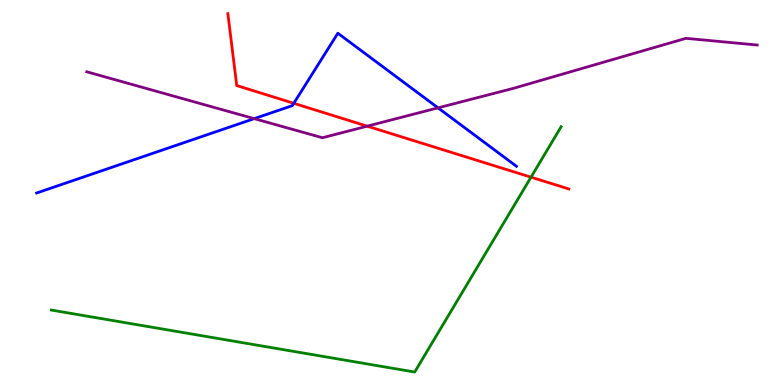[{'lines': ['blue', 'red'], 'intersections': [{'x': 3.79, 'y': 7.32}]}, {'lines': ['green', 'red'], 'intersections': [{'x': 6.85, 'y': 5.4}]}, {'lines': ['purple', 'red'], 'intersections': [{'x': 4.74, 'y': 6.72}]}, {'lines': ['blue', 'green'], 'intersections': []}, {'lines': ['blue', 'purple'], 'intersections': [{'x': 3.28, 'y': 6.92}, {'x': 5.65, 'y': 7.2}]}, {'lines': ['green', 'purple'], 'intersections': []}]